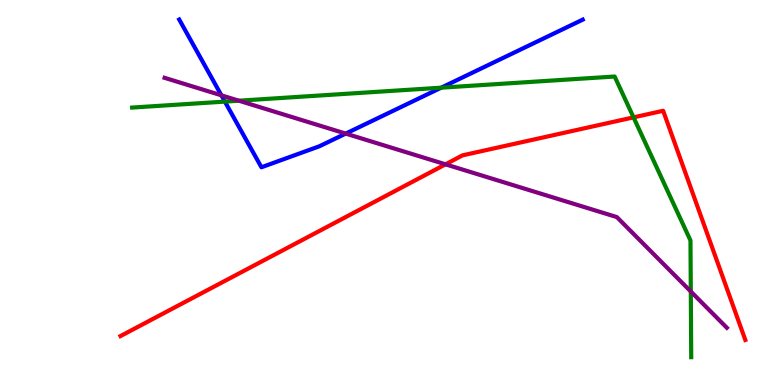[{'lines': ['blue', 'red'], 'intersections': []}, {'lines': ['green', 'red'], 'intersections': [{'x': 8.17, 'y': 6.95}]}, {'lines': ['purple', 'red'], 'intersections': [{'x': 5.75, 'y': 5.73}]}, {'lines': ['blue', 'green'], 'intersections': [{'x': 2.9, 'y': 7.36}, {'x': 5.69, 'y': 7.72}]}, {'lines': ['blue', 'purple'], 'intersections': [{'x': 2.86, 'y': 7.52}, {'x': 4.46, 'y': 6.53}]}, {'lines': ['green', 'purple'], 'intersections': [{'x': 3.08, 'y': 7.38}, {'x': 8.91, 'y': 2.43}]}]